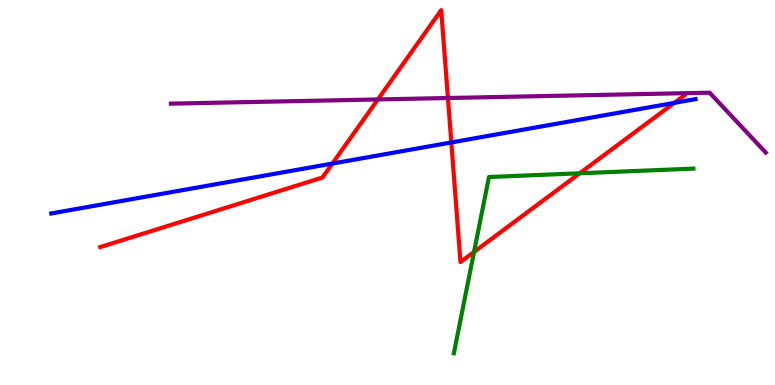[{'lines': ['blue', 'red'], 'intersections': [{'x': 4.29, 'y': 5.75}, {'x': 5.82, 'y': 6.3}, {'x': 8.7, 'y': 7.33}]}, {'lines': ['green', 'red'], 'intersections': [{'x': 6.12, 'y': 3.46}, {'x': 7.48, 'y': 5.5}]}, {'lines': ['purple', 'red'], 'intersections': [{'x': 4.88, 'y': 7.42}, {'x': 5.78, 'y': 7.45}]}, {'lines': ['blue', 'green'], 'intersections': []}, {'lines': ['blue', 'purple'], 'intersections': []}, {'lines': ['green', 'purple'], 'intersections': []}]